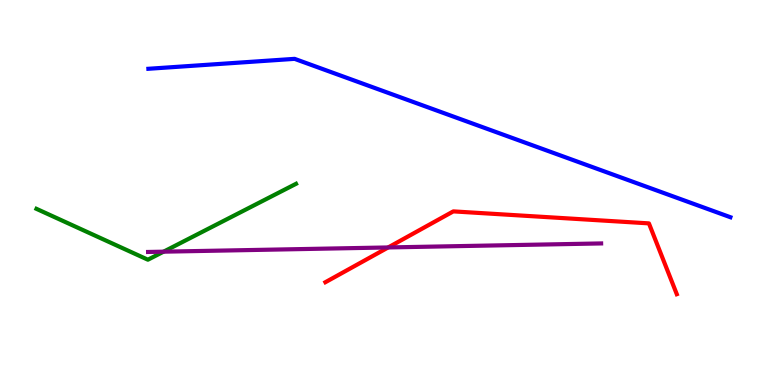[{'lines': ['blue', 'red'], 'intersections': []}, {'lines': ['green', 'red'], 'intersections': []}, {'lines': ['purple', 'red'], 'intersections': [{'x': 5.01, 'y': 3.57}]}, {'lines': ['blue', 'green'], 'intersections': []}, {'lines': ['blue', 'purple'], 'intersections': []}, {'lines': ['green', 'purple'], 'intersections': [{'x': 2.11, 'y': 3.46}]}]